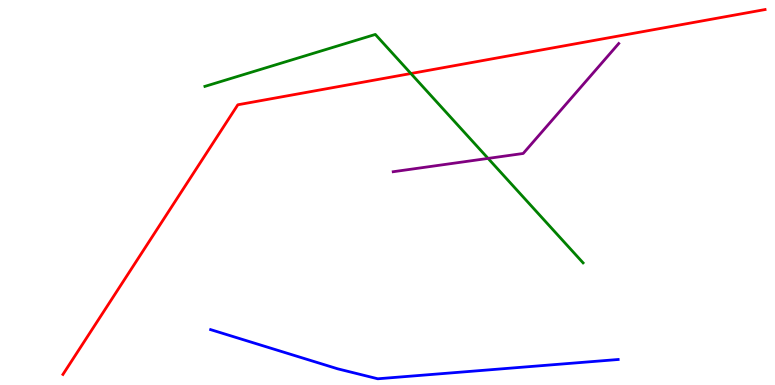[{'lines': ['blue', 'red'], 'intersections': []}, {'lines': ['green', 'red'], 'intersections': [{'x': 5.3, 'y': 8.09}]}, {'lines': ['purple', 'red'], 'intersections': []}, {'lines': ['blue', 'green'], 'intersections': []}, {'lines': ['blue', 'purple'], 'intersections': []}, {'lines': ['green', 'purple'], 'intersections': [{'x': 6.3, 'y': 5.89}]}]